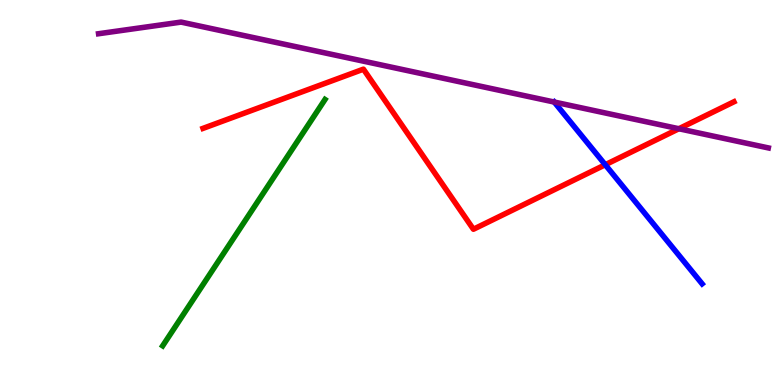[{'lines': ['blue', 'red'], 'intersections': [{'x': 7.81, 'y': 5.72}]}, {'lines': ['green', 'red'], 'intersections': []}, {'lines': ['purple', 'red'], 'intersections': [{'x': 8.76, 'y': 6.66}]}, {'lines': ['blue', 'green'], 'intersections': []}, {'lines': ['blue', 'purple'], 'intersections': [{'x': 7.15, 'y': 7.35}]}, {'lines': ['green', 'purple'], 'intersections': []}]